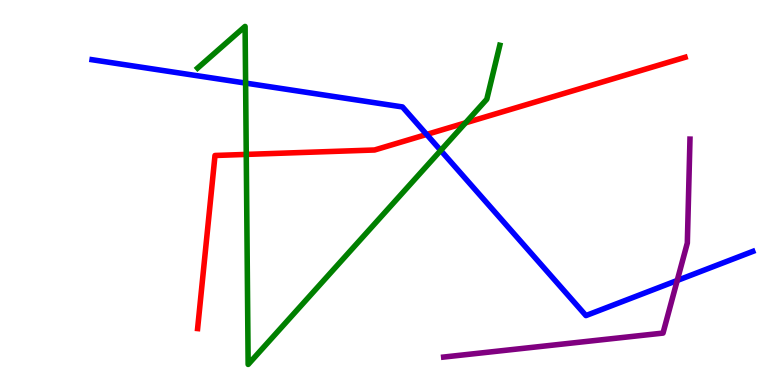[{'lines': ['blue', 'red'], 'intersections': [{'x': 5.51, 'y': 6.51}]}, {'lines': ['green', 'red'], 'intersections': [{'x': 3.18, 'y': 5.99}, {'x': 6.01, 'y': 6.81}]}, {'lines': ['purple', 'red'], 'intersections': []}, {'lines': ['blue', 'green'], 'intersections': [{'x': 3.17, 'y': 7.84}, {'x': 5.69, 'y': 6.09}]}, {'lines': ['blue', 'purple'], 'intersections': [{'x': 8.74, 'y': 2.71}]}, {'lines': ['green', 'purple'], 'intersections': []}]